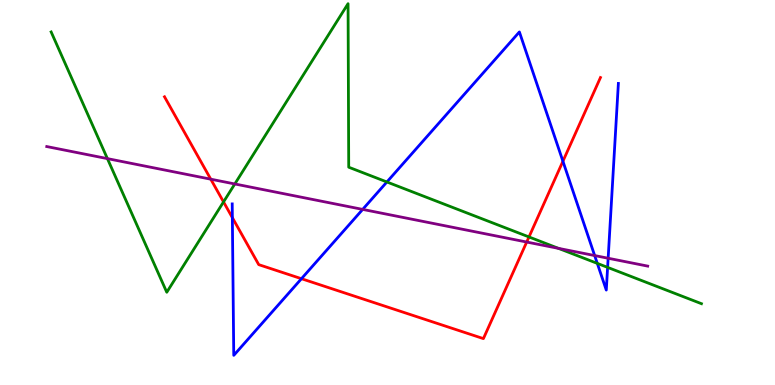[{'lines': ['blue', 'red'], 'intersections': [{'x': 3.0, 'y': 4.35}, {'x': 3.89, 'y': 2.76}, {'x': 7.26, 'y': 5.81}]}, {'lines': ['green', 'red'], 'intersections': [{'x': 2.88, 'y': 4.76}, {'x': 6.83, 'y': 3.85}]}, {'lines': ['purple', 'red'], 'intersections': [{'x': 2.72, 'y': 5.35}, {'x': 6.8, 'y': 3.71}]}, {'lines': ['blue', 'green'], 'intersections': [{'x': 4.99, 'y': 5.27}, {'x': 7.71, 'y': 3.16}, {'x': 7.84, 'y': 3.06}]}, {'lines': ['blue', 'purple'], 'intersections': [{'x': 4.68, 'y': 4.56}, {'x': 7.67, 'y': 3.36}, {'x': 7.85, 'y': 3.29}]}, {'lines': ['green', 'purple'], 'intersections': [{'x': 1.39, 'y': 5.88}, {'x': 3.03, 'y': 5.22}, {'x': 7.21, 'y': 3.55}]}]